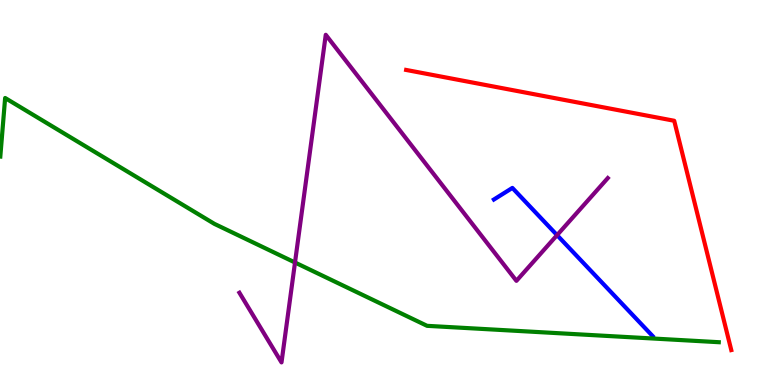[{'lines': ['blue', 'red'], 'intersections': []}, {'lines': ['green', 'red'], 'intersections': []}, {'lines': ['purple', 'red'], 'intersections': []}, {'lines': ['blue', 'green'], 'intersections': []}, {'lines': ['blue', 'purple'], 'intersections': [{'x': 7.19, 'y': 3.89}]}, {'lines': ['green', 'purple'], 'intersections': [{'x': 3.81, 'y': 3.18}]}]